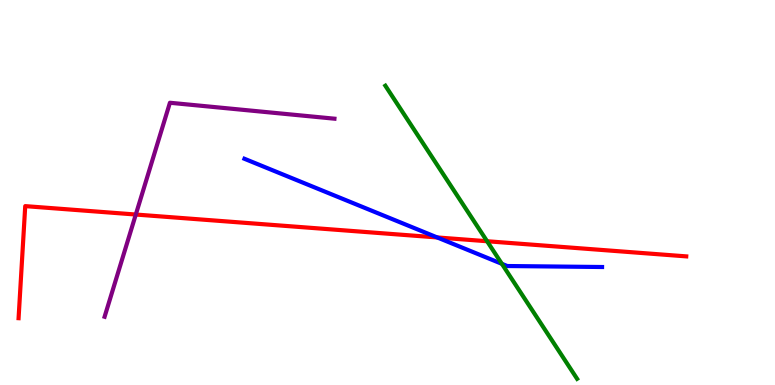[{'lines': ['blue', 'red'], 'intersections': [{'x': 5.64, 'y': 3.83}]}, {'lines': ['green', 'red'], 'intersections': [{'x': 6.29, 'y': 3.73}]}, {'lines': ['purple', 'red'], 'intersections': [{'x': 1.75, 'y': 4.43}]}, {'lines': ['blue', 'green'], 'intersections': [{'x': 6.48, 'y': 3.15}]}, {'lines': ['blue', 'purple'], 'intersections': []}, {'lines': ['green', 'purple'], 'intersections': []}]